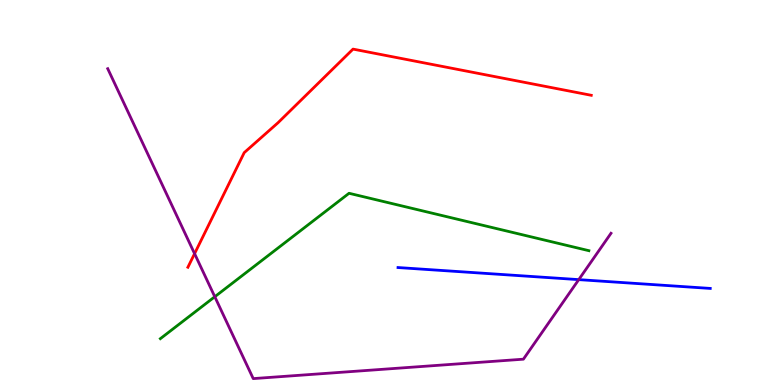[{'lines': ['blue', 'red'], 'intersections': []}, {'lines': ['green', 'red'], 'intersections': []}, {'lines': ['purple', 'red'], 'intersections': [{'x': 2.51, 'y': 3.41}]}, {'lines': ['blue', 'green'], 'intersections': []}, {'lines': ['blue', 'purple'], 'intersections': [{'x': 7.47, 'y': 2.74}]}, {'lines': ['green', 'purple'], 'intersections': [{'x': 2.77, 'y': 2.29}]}]